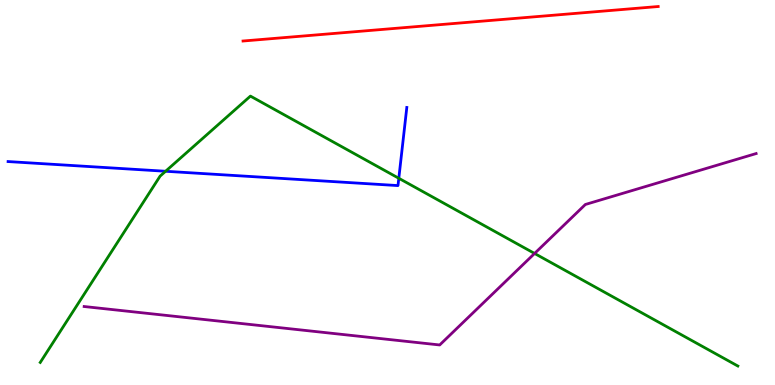[{'lines': ['blue', 'red'], 'intersections': []}, {'lines': ['green', 'red'], 'intersections': []}, {'lines': ['purple', 'red'], 'intersections': []}, {'lines': ['blue', 'green'], 'intersections': [{'x': 2.14, 'y': 5.55}, {'x': 5.15, 'y': 5.37}]}, {'lines': ['blue', 'purple'], 'intersections': []}, {'lines': ['green', 'purple'], 'intersections': [{'x': 6.9, 'y': 3.42}]}]